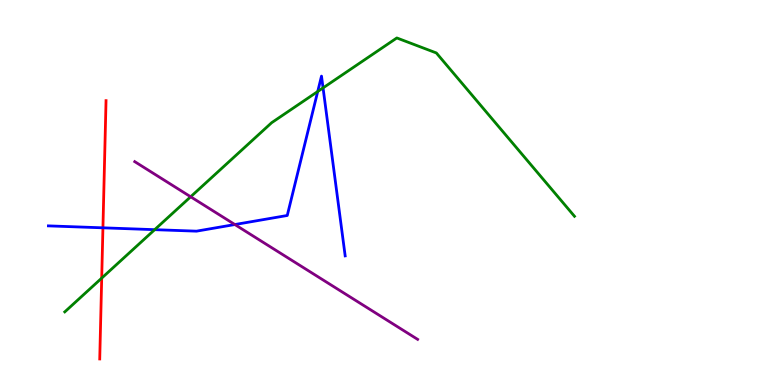[{'lines': ['blue', 'red'], 'intersections': [{'x': 1.33, 'y': 4.08}]}, {'lines': ['green', 'red'], 'intersections': [{'x': 1.31, 'y': 2.78}]}, {'lines': ['purple', 'red'], 'intersections': []}, {'lines': ['blue', 'green'], 'intersections': [{'x': 2.0, 'y': 4.03}, {'x': 4.1, 'y': 7.62}, {'x': 4.17, 'y': 7.72}]}, {'lines': ['blue', 'purple'], 'intersections': [{'x': 3.03, 'y': 4.17}]}, {'lines': ['green', 'purple'], 'intersections': [{'x': 2.46, 'y': 4.89}]}]